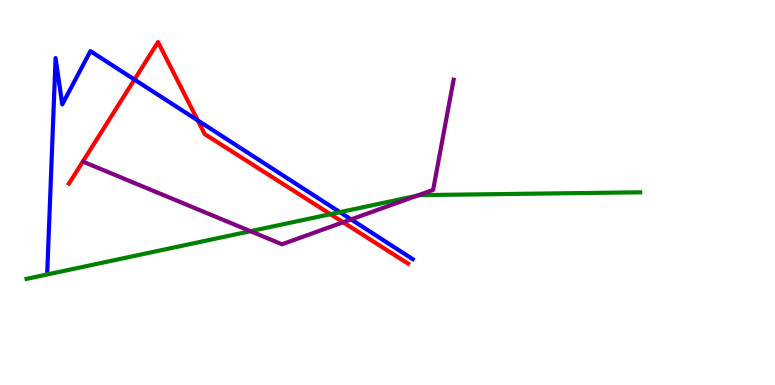[{'lines': ['blue', 'red'], 'intersections': [{'x': 1.73, 'y': 7.93}, {'x': 2.55, 'y': 6.87}]}, {'lines': ['green', 'red'], 'intersections': [{'x': 4.26, 'y': 4.44}]}, {'lines': ['purple', 'red'], 'intersections': [{'x': 4.43, 'y': 4.23}]}, {'lines': ['blue', 'green'], 'intersections': [{'x': 4.39, 'y': 4.49}]}, {'lines': ['blue', 'purple'], 'intersections': [{'x': 4.53, 'y': 4.3}]}, {'lines': ['green', 'purple'], 'intersections': [{'x': 3.23, 'y': 3.99}, {'x': 5.38, 'y': 4.91}]}]